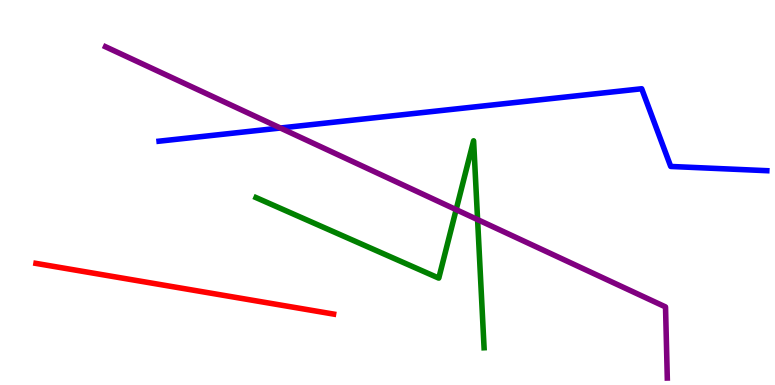[{'lines': ['blue', 'red'], 'intersections': []}, {'lines': ['green', 'red'], 'intersections': []}, {'lines': ['purple', 'red'], 'intersections': []}, {'lines': ['blue', 'green'], 'intersections': []}, {'lines': ['blue', 'purple'], 'intersections': [{'x': 3.62, 'y': 6.68}]}, {'lines': ['green', 'purple'], 'intersections': [{'x': 5.89, 'y': 4.55}, {'x': 6.16, 'y': 4.3}]}]